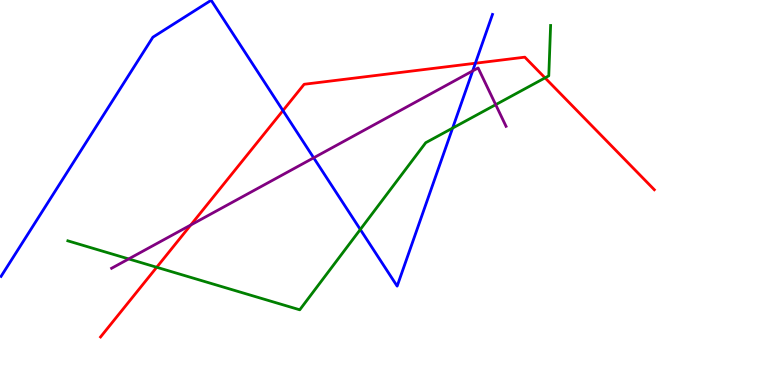[{'lines': ['blue', 'red'], 'intersections': [{'x': 3.65, 'y': 7.13}, {'x': 6.13, 'y': 8.36}]}, {'lines': ['green', 'red'], 'intersections': [{'x': 2.02, 'y': 3.06}, {'x': 7.03, 'y': 7.98}]}, {'lines': ['purple', 'red'], 'intersections': [{'x': 2.46, 'y': 4.16}]}, {'lines': ['blue', 'green'], 'intersections': [{'x': 4.65, 'y': 4.04}, {'x': 5.84, 'y': 6.67}]}, {'lines': ['blue', 'purple'], 'intersections': [{'x': 4.05, 'y': 5.9}, {'x': 6.1, 'y': 8.16}]}, {'lines': ['green', 'purple'], 'intersections': [{'x': 1.66, 'y': 3.27}, {'x': 6.4, 'y': 7.28}]}]